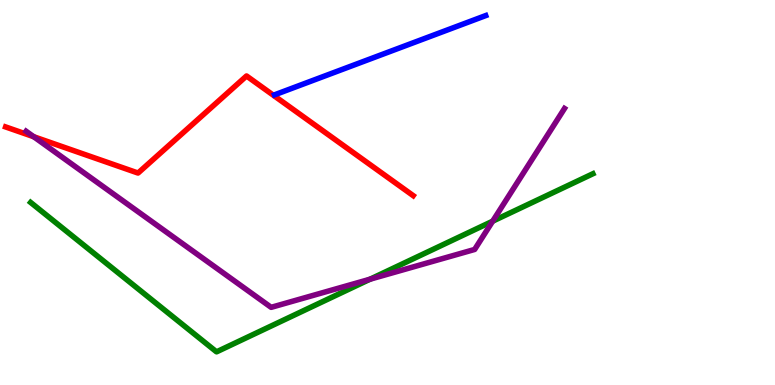[{'lines': ['blue', 'red'], 'intersections': []}, {'lines': ['green', 'red'], 'intersections': []}, {'lines': ['purple', 'red'], 'intersections': [{'x': 0.435, 'y': 6.45}]}, {'lines': ['blue', 'green'], 'intersections': []}, {'lines': ['blue', 'purple'], 'intersections': []}, {'lines': ['green', 'purple'], 'intersections': [{'x': 4.77, 'y': 2.75}, {'x': 6.36, 'y': 4.25}]}]